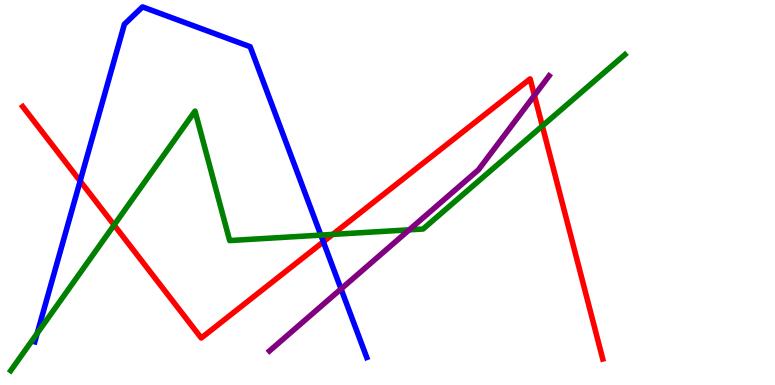[{'lines': ['blue', 'red'], 'intersections': [{'x': 1.03, 'y': 5.3}, {'x': 4.17, 'y': 3.72}]}, {'lines': ['green', 'red'], 'intersections': [{'x': 1.47, 'y': 4.15}, {'x': 4.29, 'y': 3.91}, {'x': 7.0, 'y': 6.73}]}, {'lines': ['purple', 'red'], 'intersections': [{'x': 6.9, 'y': 7.52}]}, {'lines': ['blue', 'green'], 'intersections': [{'x': 0.48, 'y': 1.34}, {'x': 4.14, 'y': 3.89}]}, {'lines': ['blue', 'purple'], 'intersections': [{'x': 4.4, 'y': 2.5}]}, {'lines': ['green', 'purple'], 'intersections': [{'x': 5.28, 'y': 4.03}]}]